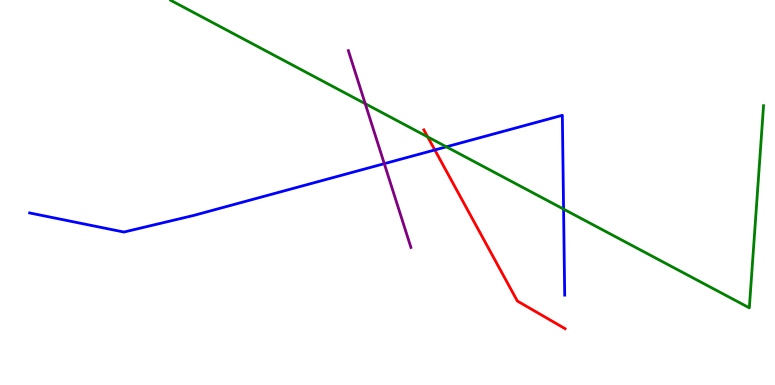[{'lines': ['blue', 'red'], 'intersections': [{'x': 5.61, 'y': 6.11}]}, {'lines': ['green', 'red'], 'intersections': [{'x': 5.52, 'y': 6.44}]}, {'lines': ['purple', 'red'], 'intersections': []}, {'lines': ['blue', 'green'], 'intersections': [{'x': 5.76, 'y': 6.19}, {'x': 7.27, 'y': 4.57}]}, {'lines': ['blue', 'purple'], 'intersections': [{'x': 4.96, 'y': 5.75}]}, {'lines': ['green', 'purple'], 'intersections': [{'x': 4.71, 'y': 7.31}]}]